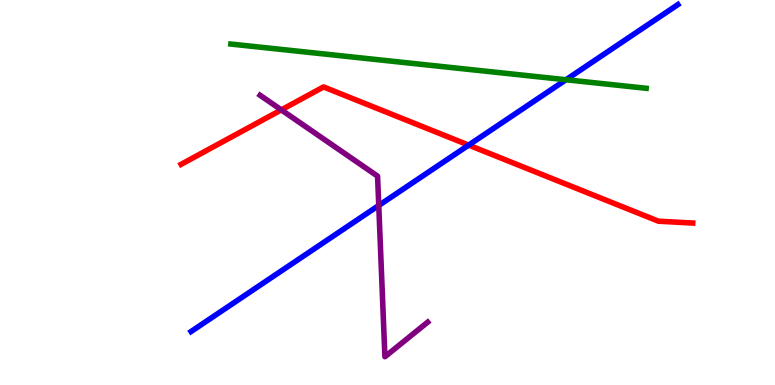[{'lines': ['blue', 'red'], 'intersections': [{'x': 6.05, 'y': 6.23}]}, {'lines': ['green', 'red'], 'intersections': []}, {'lines': ['purple', 'red'], 'intersections': [{'x': 3.63, 'y': 7.15}]}, {'lines': ['blue', 'green'], 'intersections': [{'x': 7.3, 'y': 7.93}]}, {'lines': ['blue', 'purple'], 'intersections': [{'x': 4.89, 'y': 4.66}]}, {'lines': ['green', 'purple'], 'intersections': []}]